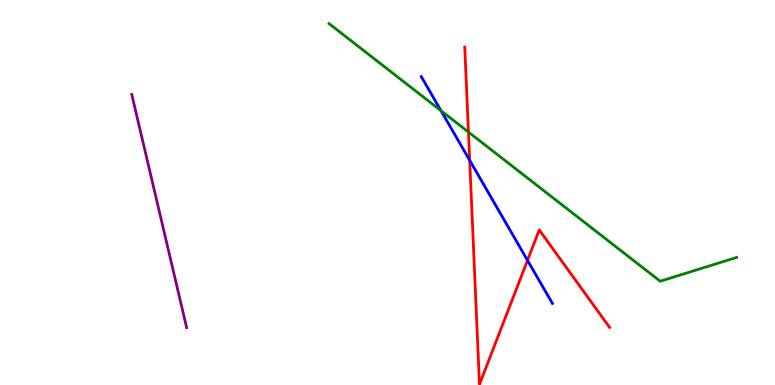[{'lines': ['blue', 'red'], 'intersections': [{'x': 6.06, 'y': 5.84}, {'x': 6.81, 'y': 3.24}]}, {'lines': ['green', 'red'], 'intersections': [{'x': 6.04, 'y': 6.57}]}, {'lines': ['purple', 'red'], 'intersections': []}, {'lines': ['blue', 'green'], 'intersections': [{'x': 5.69, 'y': 7.12}]}, {'lines': ['blue', 'purple'], 'intersections': []}, {'lines': ['green', 'purple'], 'intersections': []}]